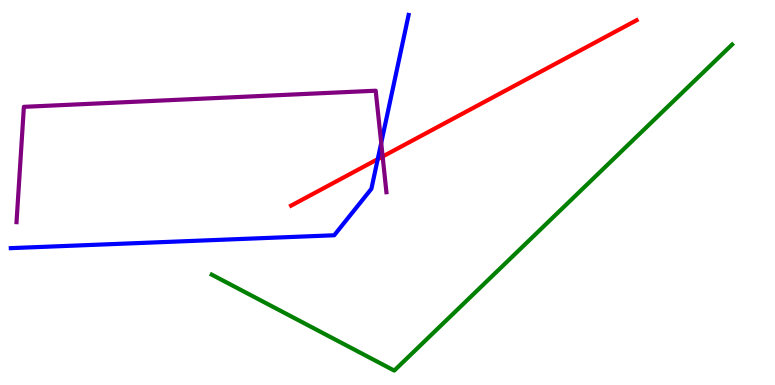[{'lines': ['blue', 'red'], 'intersections': [{'x': 4.87, 'y': 5.87}]}, {'lines': ['green', 'red'], 'intersections': []}, {'lines': ['purple', 'red'], 'intersections': [{'x': 4.94, 'y': 5.93}]}, {'lines': ['blue', 'green'], 'intersections': []}, {'lines': ['blue', 'purple'], 'intersections': [{'x': 4.92, 'y': 6.29}]}, {'lines': ['green', 'purple'], 'intersections': []}]